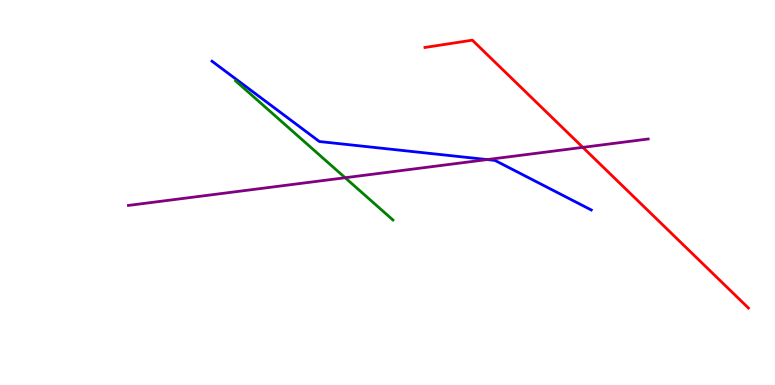[{'lines': ['blue', 'red'], 'intersections': []}, {'lines': ['green', 'red'], 'intersections': []}, {'lines': ['purple', 'red'], 'intersections': [{'x': 7.52, 'y': 6.17}]}, {'lines': ['blue', 'green'], 'intersections': []}, {'lines': ['blue', 'purple'], 'intersections': [{'x': 6.29, 'y': 5.86}]}, {'lines': ['green', 'purple'], 'intersections': [{'x': 4.45, 'y': 5.38}]}]